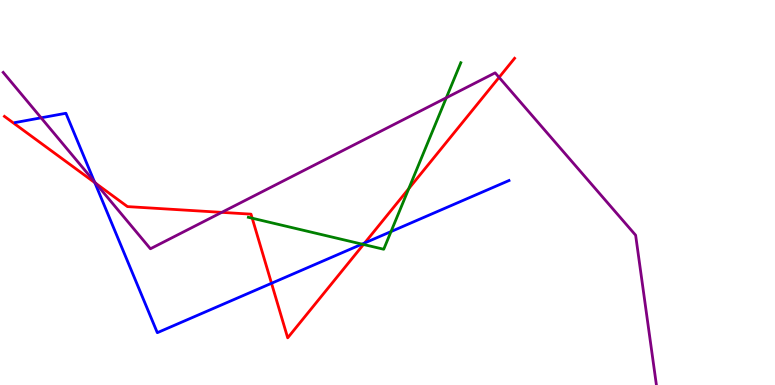[{'lines': ['blue', 'red'], 'intersections': [{'x': 1.22, 'y': 5.26}, {'x': 3.5, 'y': 2.64}, {'x': 4.71, 'y': 3.69}]}, {'lines': ['green', 'red'], 'intersections': [{'x': 3.25, 'y': 4.33}, {'x': 4.69, 'y': 3.65}, {'x': 5.27, 'y': 5.1}]}, {'lines': ['purple', 'red'], 'intersections': [{'x': 1.24, 'y': 5.24}, {'x': 2.86, 'y': 4.48}, {'x': 6.44, 'y': 7.99}]}, {'lines': ['blue', 'green'], 'intersections': [{'x': 4.67, 'y': 3.66}, {'x': 5.05, 'y': 3.99}]}, {'lines': ['blue', 'purple'], 'intersections': [{'x': 0.53, 'y': 6.94}, {'x': 1.22, 'y': 5.28}]}, {'lines': ['green', 'purple'], 'intersections': [{'x': 5.76, 'y': 7.46}]}]